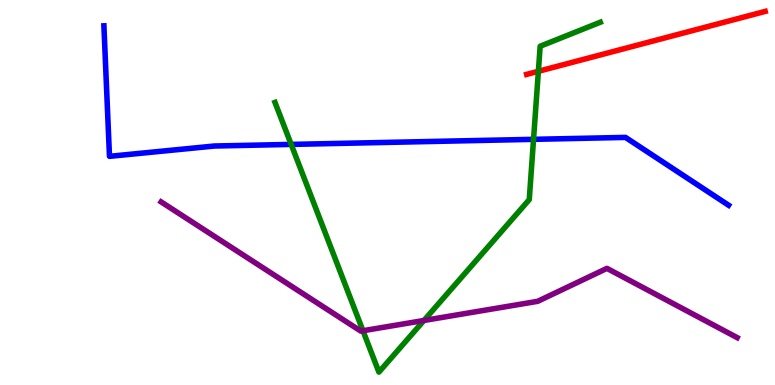[{'lines': ['blue', 'red'], 'intersections': []}, {'lines': ['green', 'red'], 'intersections': [{'x': 6.95, 'y': 8.15}]}, {'lines': ['purple', 'red'], 'intersections': []}, {'lines': ['blue', 'green'], 'intersections': [{'x': 3.76, 'y': 6.25}, {'x': 6.88, 'y': 6.38}]}, {'lines': ['blue', 'purple'], 'intersections': []}, {'lines': ['green', 'purple'], 'intersections': [{'x': 4.68, 'y': 1.41}, {'x': 5.47, 'y': 1.68}]}]